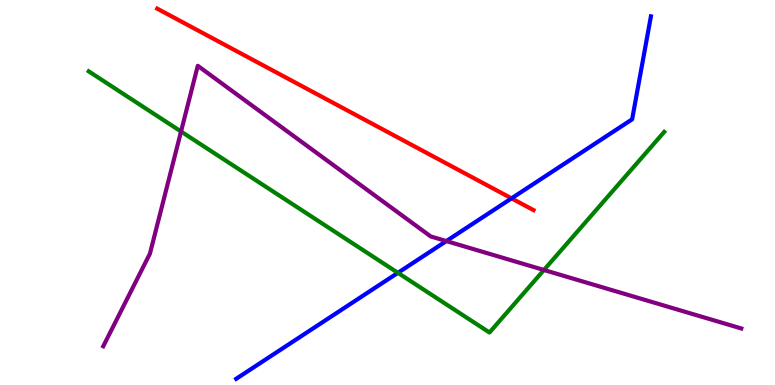[{'lines': ['blue', 'red'], 'intersections': [{'x': 6.6, 'y': 4.85}]}, {'lines': ['green', 'red'], 'intersections': []}, {'lines': ['purple', 'red'], 'intersections': []}, {'lines': ['blue', 'green'], 'intersections': [{'x': 5.13, 'y': 2.91}]}, {'lines': ['blue', 'purple'], 'intersections': [{'x': 5.76, 'y': 3.74}]}, {'lines': ['green', 'purple'], 'intersections': [{'x': 2.34, 'y': 6.58}, {'x': 7.02, 'y': 2.99}]}]